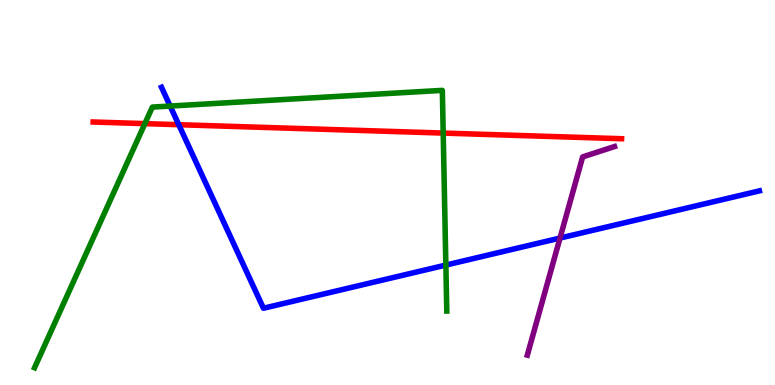[{'lines': ['blue', 'red'], 'intersections': [{'x': 2.31, 'y': 6.76}]}, {'lines': ['green', 'red'], 'intersections': [{'x': 1.87, 'y': 6.79}, {'x': 5.72, 'y': 6.54}]}, {'lines': ['purple', 'red'], 'intersections': []}, {'lines': ['blue', 'green'], 'intersections': [{'x': 2.2, 'y': 7.25}, {'x': 5.75, 'y': 3.11}]}, {'lines': ['blue', 'purple'], 'intersections': [{'x': 7.23, 'y': 3.82}]}, {'lines': ['green', 'purple'], 'intersections': []}]